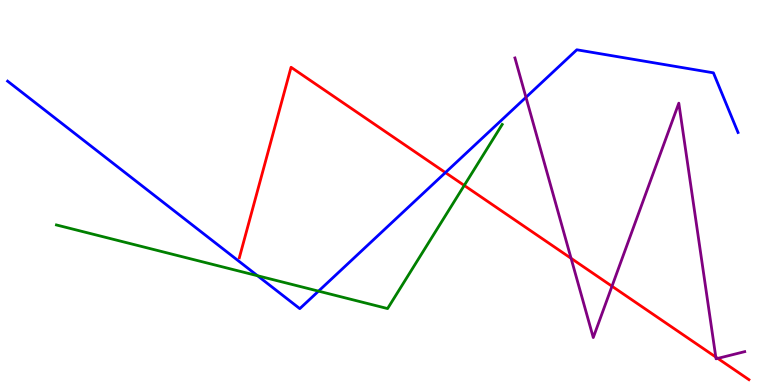[{'lines': ['blue', 'red'], 'intersections': [{'x': 5.75, 'y': 5.52}]}, {'lines': ['green', 'red'], 'intersections': [{'x': 5.99, 'y': 5.18}]}, {'lines': ['purple', 'red'], 'intersections': [{'x': 7.37, 'y': 3.29}, {'x': 7.9, 'y': 2.57}, {'x': 9.24, 'y': 0.726}, {'x': 9.26, 'y': 0.691}]}, {'lines': ['blue', 'green'], 'intersections': [{'x': 3.32, 'y': 2.84}, {'x': 4.11, 'y': 2.44}]}, {'lines': ['blue', 'purple'], 'intersections': [{'x': 6.79, 'y': 7.47}]}, {'lines': ['green', 'purple'], 'intersections': []}]